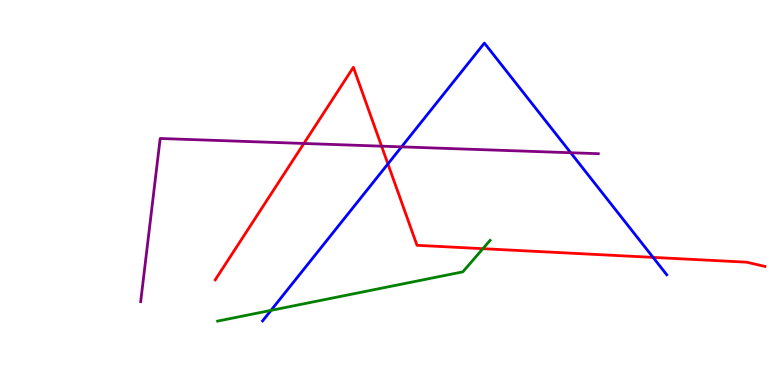[{'lines': ['blue', 'red'], 'intersections': [{'x': 5.01, 'y': 5.74}, {'x': 8.43, 'y': 3.31}]}, {'lines': ['green', 'red'], 'intersections': [{'x': 6.23, 'y': 3.54}]}, {'lines': ['purple', 'red'], 'intersections': [{'x': 3.92, 'y': 6.27}, {'x': 4.92, 'y': 6.2}]}, {'lines': ['blue', 'green'], 'intersections': [{'x': 3.5, 'y': 1.94}]}, {'lines': ['blue', 'purple'], 'intersections': [{'x': 5.18, 'y': 6.19}, {'x': 7.36, 'y': 6.03}]}, {'lines': ['green', 'purple'], 'intersections': []}]